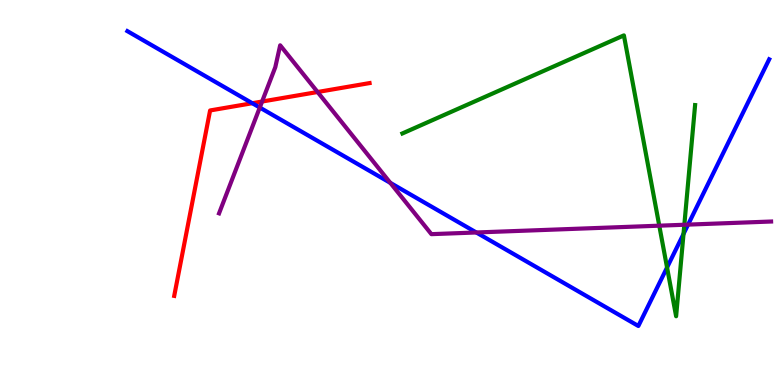[{'lines': ['blue', 'red'], 'intersections': [{'x': 3.26, 'y': 7.32}]}, {'lines': ['green', 'red'], 'intersections': []}, {'lines': ['purple', 'red'], 'intersections': [{'x': 3.38, 'y': 7.36}, {'x': 4.1, 'y': 7.61}]}, {'lines': ['blue', 'green'], 'intersections': [{'x': 8.61, 'y': 3.05}, {'x': 8.82, 'y': 3.92}]}, {'lines': ['blue', 'purple'], 'intersections': [{'x': 3.35, 'y': 7.21}, {'x': 5.04, 'y': 5.25}, {'x': 6.15, 'y': 3.96}, {'x': 8.88, 'y': 4.17}]}, {'lines': ['green', 'purple'], 'intersections': [{'x': 8.51, 'y': 4.14}, {'x': 8.83, 'y': 4.16}]}]